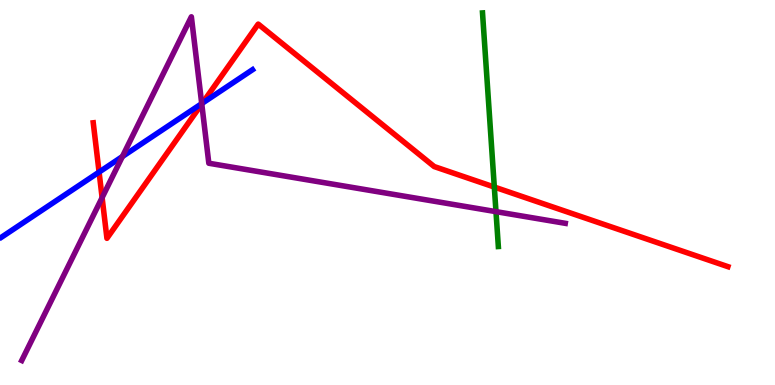[{'lines': ['blue', 'red'], 'intersections': [{'x': 1.28, 'y': 5.53}, {'x': 2.61, 'y': 7.32}]}, {'lines': ['green', 'red'], 'intersections': [{'x': 6.38, 'y': 5.14}]}, {'lines': ['purple', 'red'], 'intersections': [{'x': 1.32, 'y': 4.87}, {'x': 2.6, 'y': 7.3}]}, {'lines': ['blue', 'green'], 'intersections': []}, {'lines': ['blue', 'purple'], 'intersections': [{'x': 1.58, 'y': 5.93}, {'x': 2.6, 'y': 7.31}]}, {'lines': ['green', 'purple'], 'intersections': [{'x': 6.4, 'y': 4.5}]}]